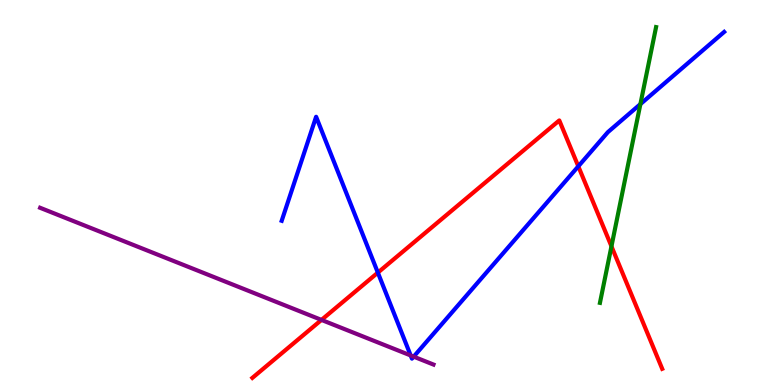[{'lines': ['blue', 'red'], 'intersections': [{'x': 4.88, 'y': 2.92}, {'x': 7.46, 'y': 5.68}]}, {'lines': ['green', 'red'], 'intersections': [{'x': 7.89, 'y': 3.6}]}, {'lines': ['purple', 'red'], 'intersections': [{'x': 4.15, 'y': 1.69}]}, {'lines': ['blue', 'green'], 'intersections': [{'x': 8.26, 'y': 7.3}]}, {'lines': ['blue', 'purple'], 'intersections': [{'x': 5.3, 'y': 0.767}, {'x': 5.34, 'y': 0.736}]}, {'lines': ['green', 'purple'], 'intersections': []}]